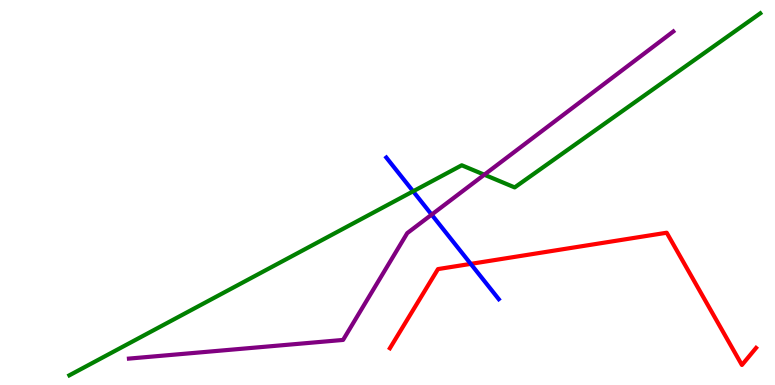[{'lines': ['blue', 'red'], 'intersections': [{'x': 6.07, 'y': 3.15}]}, {'lines': ['green', 'red'], 'intersections': []}, {'lines': ['purple', 'red'], 'intersections': []}, {'lines': ['blue', 'green'], 'intersections': [{'x': 5.33, 'y': 5.03}]}, {'lines': ['blue', 'purple'], 'intersections': [{'x': 5.57, 'y': 4.43}]}, {'lines': ['green', 'purple'], 'intersections': [{'x': 6.25, 'y': 5.46}]}]